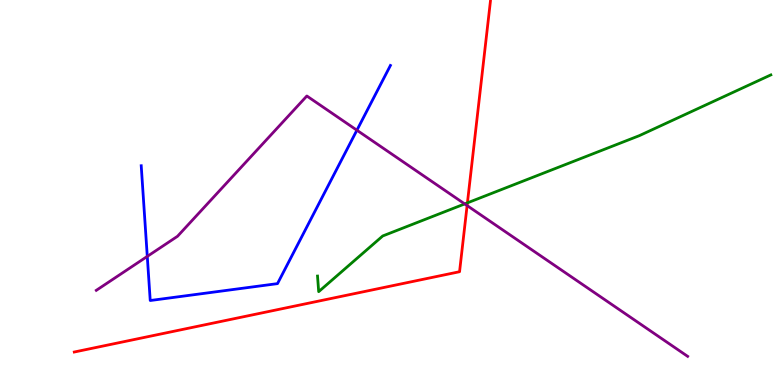[{'lines': ['blue', 'red'], 'intersections': []}, {'lines': ['green', 'red'], 'intersections': [{'x': 6.03, 'y': 4.73}]}, {'lines': ['purple', 'red'], 'intersections': [{'x': 6.03, 'y': 4.66}]}, {'lines': ['blue', 'green'], 'intersections': []}, {'lines': ['blue', 'purple'], 'intersections': [{'x': 1.9, 'y': 3.34}, {'x': 4.61, 'y': 6.62}]}, {'lines': ['green', 'purple'], 'intersections': [{'x': 6.0, 'y': 4.7}]}]